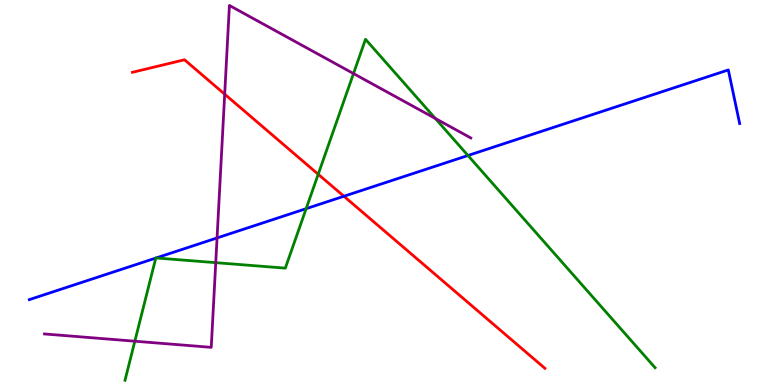[{'lines': ['blue', 'red'], 'intersections': [{'x': 4.44, 'y': 4.9}]}, {'lines': ['green', 'red'], 'intersections': [{'x': 4.11, 'y': 5.47}]}, {'lines': ['purple', 'red'], 'intersections': [{'x': 2.9, 'y': 7.55}]}, {'lines': ['blue', 'green'], 'intersections': [{'x': 2.01, 'y': 3.3}, {'x': 2.01, 'y': 3.3}, {'x': 3.95, 'y': 4.58}, {'x': 6.04, 'y': 5.96}]}, {'lines': ['blue', 'purple'], 'intersections': [{'x': 2.8, 'y': 3.82}]}, {'lines': ['green', 'purple'], 'intersections': [{'x': 1.74, 'y': 1.14}, {'x': 2.78, 'y': 3.18}, {'x': 4.56, 'y': 8.09}, {'x': 5.62, 'y': 6.92}]}]